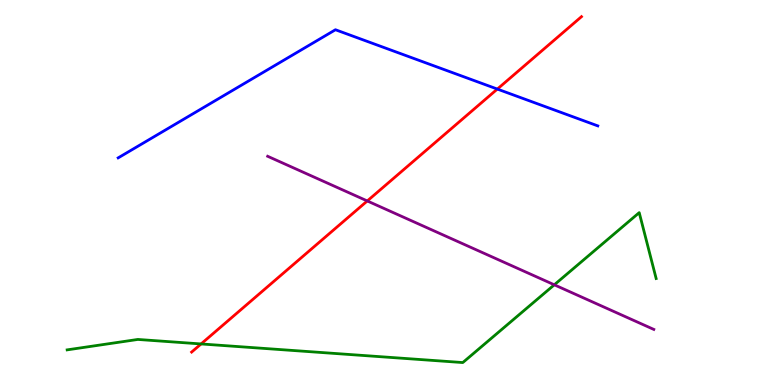[{'lines': ['blue', 'red'], 'intersections': [{'x': 6.42, 'y': 7.69}]}, {'lines': ['green', 'red'], 'intersections': [{'x': 2.59, 'y': 1.07}]}, {'lines': ['purple', 'red'], 'intersections': [{'x': 4.74, 'y': 4.78}]}, {'lines': ['blue', 'green'], 'intersections': []}, {'lines': ['blue', 'purple'], 'intersections': []}, {'lines': ['green', 'purple'], 'intersections': [{'x': 7.15, 'y': 2.6}]}]